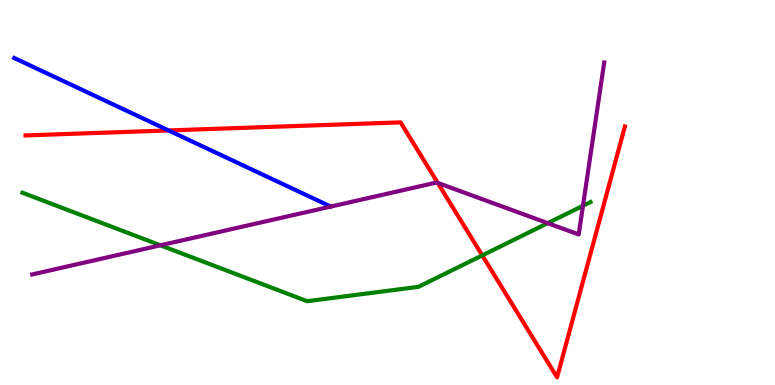[{'lines': ['blue', 'red'], 'intersections': [{'x': 2.18, 'y': 6.61}]}, {'lines': ['green', 'red'], 'intersections': [{'x': 6.22, 'y': 3.37}]}, {'lines': ['purple', 'red'], 'intersections': [{'x': 5.65, 'y': 5.25}]}, {'lines': ['blue', 'green'], 'intersections': []}, {'lines': ['blue', 'purple'], 'intersections': []}, {'lines': ['green', 'purple'], 'intersections': [{'x': 2.07, 'y': 3.63}, {'x': 7.07, 'y': 4.2}, {'x': 7.52, 'y': 4.65}]}]